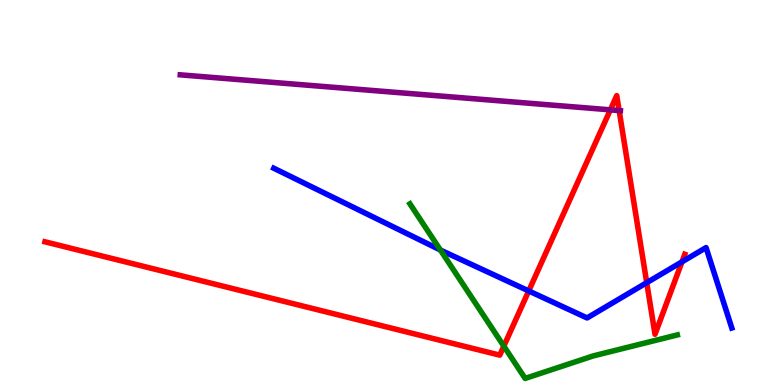[{'lines': ['blue', 'red'], 'intersections': [{'x': 6.82, 'y': 2.44}, {'x': 8.34, 'y': 2.66}, {'x': 8.8, 'y': 3.2}]}, {'lines': ['green', 'red'], 'intersections': [{'x': 6.5, 'y': 1.01}]}, {'lines': ['purple', 'red'], 'intersections': [{'x': 7.88, 'y': 7.15}, {'x': 7.99, 'y': 7.13}]}, {'lines': ['blue', 'green'], 'intersections': [{'x': 5.68, 'y': 3.51}]}, {'lines': ['blue', 'purple'], 'intersections': []}, {'lines': ['green', 'purple'], 'intersections': []}]